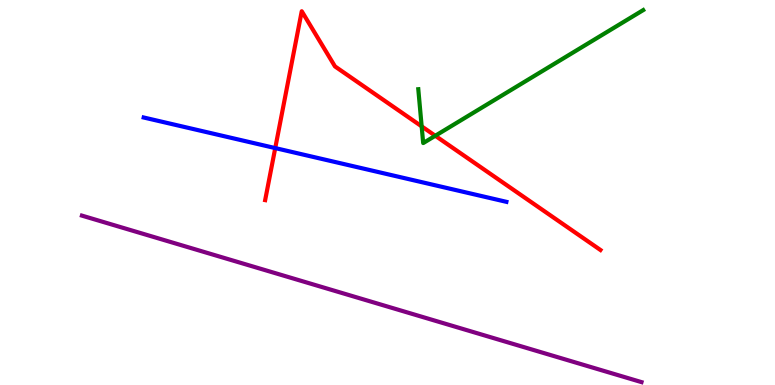[{'lines': ['blue', 'red'], 'intersections': [{'x': 3.55, 'y': 6.15}]}, {'lines': ['green', 'red'], 'intersections': [{'x': 5.44, 'y': 6.72}, {'x': 5.62, 'y': 6.47}]}, {'lines': ['purple', 'red'], 'intersections': []}, {'lines': ['blue', 'green'], 'intersections': []}, {'lines': ['blue', 'purple'], 'intersections': []}, {'lines': ['green', 'purple'], 'intersections': []}]